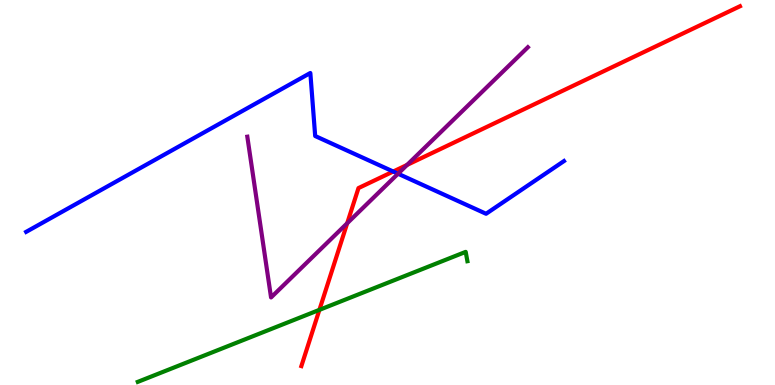[{'lines': ['blue', 'red'], 'intersections': [{'x': 5.07, 'y': 5.54}]}, {'lines': ['green', 'red'], 'intersections': [{'x': 4.12, 'y': 1.95}]}, {'lines': ['purple', 'red'], 'intersections': [{'x': 4.48, 'y': 4.2}, {'x': 5.25, 'y': 5.72}]}, {'lines': ['blue', 'green'], 'intersections': []}, {'lines': ['blue', 'purple'], 'intersections': [{'x': 5.14, 'y': 5.49}]}, {'lines': ['green', 'purple'], 'intersections': []}]